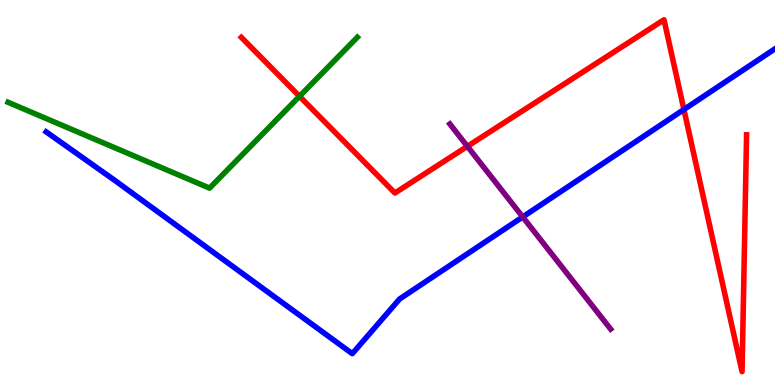[{'lines': ['blue', 'red'], 'intersections': [{'x': 8.82, 'y': 7.16}]}, {'lines': ['green', 'red'], 'intersections': [{'x': 3.86, 'y': 7.5}]}, {'lines': ['purple', 'red'], 'intersections': [{'x': 6.03, 'y': 6.2}]}, {'lines': ['blue', 'green'], 'intersections': []}, {'lines': ['blue', 'purple'], 'intersections': [{'x': 6.74, 'y': 4.37}]}, {'lines': ['green', 'purple'], 'intersections': []}]